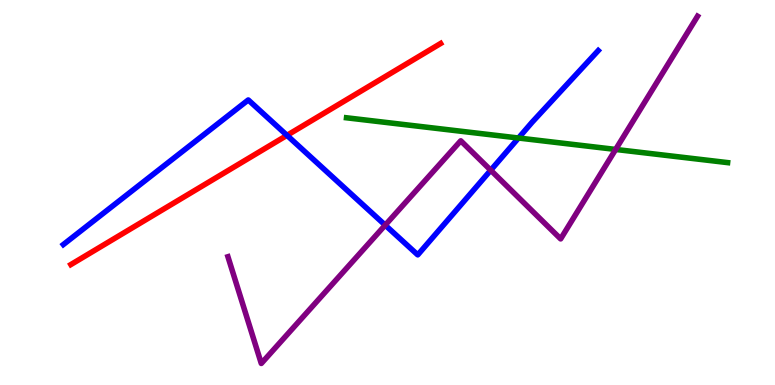[{'lines': ['blue', 'red'], 'intersections': [{'x': 3.7, 'y': 6.48}]}, {'lines': ['green', 'red'], 'intersections': []}, {'lines': ['purple', 'red'], 'intersections': []}, {'lines': ['blue', 'green'], 'intersections': [{'x': 6.69, 'y': 6.42}]}, {'lines': ['blue', 'purple'], 'intersections': [{'x': 4.97, 'y': 4.15}, {'x': 6.33, 'y': 5.58}]}, {'lines': ['green', 'purple'], 'intersections': [{'x': 7.94, 'y': 6.12}]}]